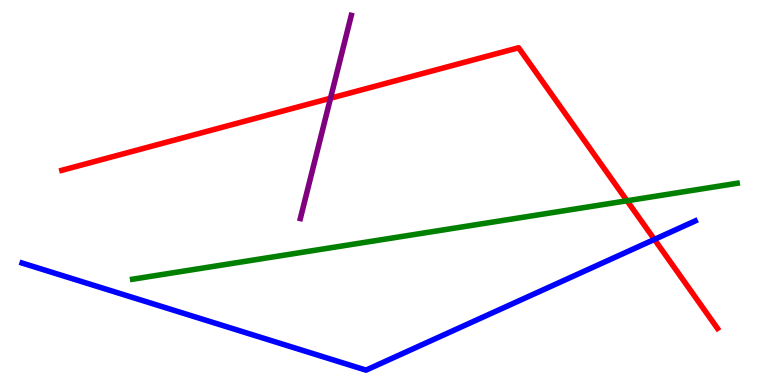[{'lines': ['blue', 'red'], 'intersections': [{'x': 8.44, 'y': 3.78}]}, {'lines': ['green', 'red'], 'intersections': [{'x': 8.09, 'y': 4.79}]}, {'lines': ['purple', 'red'], 'intersections': [{'x': 4.26, 'y': 7.45}]}, {'lines': ['blue', 'green'], 'intersections': []}, {'lines': ['blue', 'purple'], 'intersections': []}, {'lines': ['green', 'purple'], 'intersections': []}]